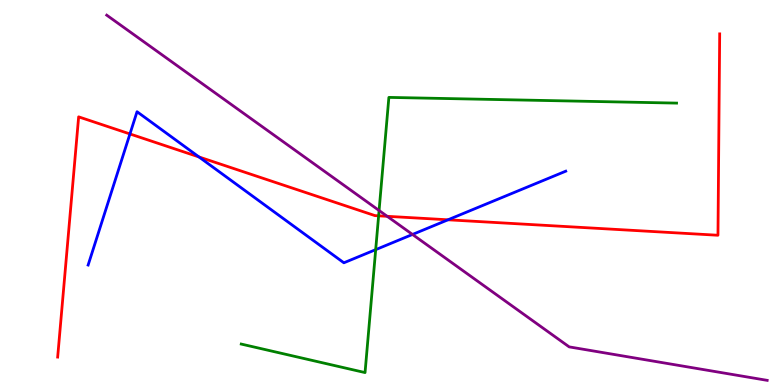[{'lines': ['blue', 'red'], 'intersections': [{'x': 1.68, 'y': 6.52}, {'x': 2.57, 'y': 5.92}, {'x': 5.78, 'y': 4.29}]}, {'lines': ['green', 'red'], 'intersections': [{'x': 4.89, 'y': 4.39}]}, {'lines': ['purple', 'red'], 'intersections': [{'x': 5.0, 'y': 4.38}]}, {'lines': ['blue', 'green'], 'intersections': [{'x': 4.85, 'y': 3.52}]}, {'lines': ['blue', 'purple'], 'intersections': [{'x': 5.32, 'y': 3.91}]}, {'lines': ['green', 'purple'], 'intersections': [{'x': 4.89, 'y': 4.53}]}]